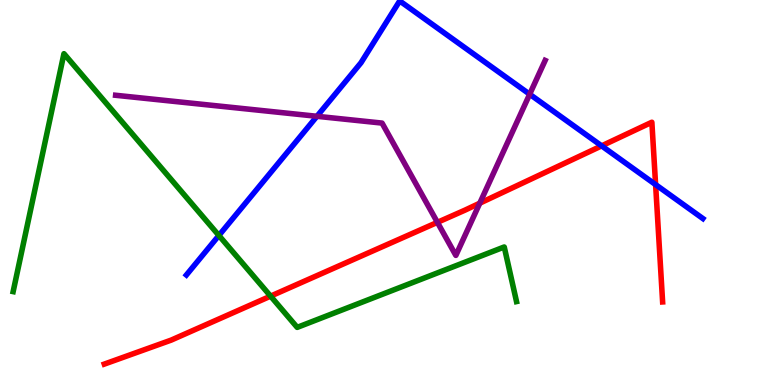[{'lines': ['blue', 'red'], 'intersections': [{'x': 7.76, 'y': 6.21}, {'x': 8.46, 'y': 5.21}]}, {'lines': ['green', 'red'], 'intersections': [{'x': 3.49, 'y': 2.31}]}, {'lines': ['purple', 'red'], 'intersections': [{'x': 5.64, 'y': 4.22}, {'x': 6.19, 'y': 4.72}]}, {'lines': ['blue', 'green'], 'intersections': [{'x': 2.82, 'y': 3.88}]}, {'lines': ['blue', 'purple'], 'intersections': [{'x': 4.09, 'y': 6.98}, {'x': 6.83, 'y': 7.55}]}, {'lines': ['green', 'purple'], 'intersections': []}]